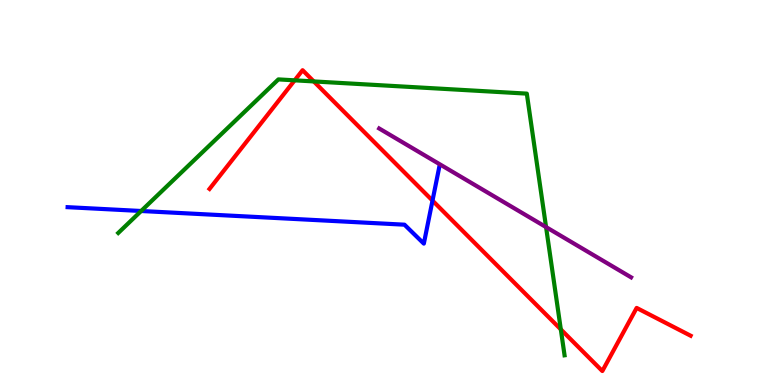[{'lines': ['blue', 'red'], 'intersections': [{'x': 5.58, 'y': 4.79}]}, {'lines': ['green', 'red'], 'intersections': [{'x': 3.8, 'y': 7.91}, {'x': 4.05, 'y': 7.89}, {'x': 7.24, 'y': 1.44}]}, {'lines': ['purple', 'red'], 'intersections': []}, {'lines': ['blue', 'green'], 'intersections': [{'x': 1.82, 'y': 4.52}]}, {'lines': ['blue', 'purple'], 'intersections': []}, {'lines': ['green', 'purple'], 'intersections': [{'x': 7.05, 'y': 4.1}]}]